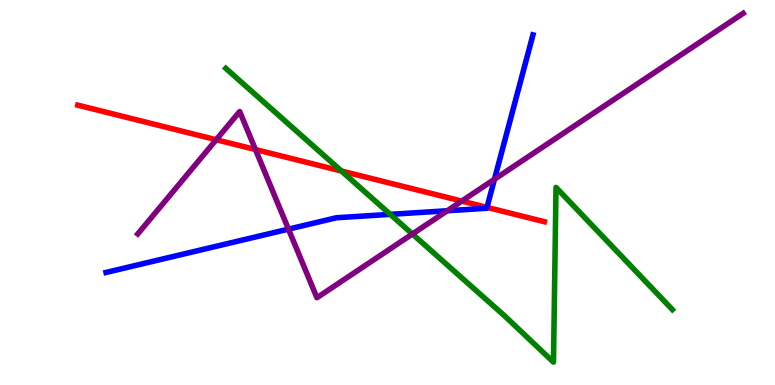[{'lines': ['blue', 'red'], 'intersections': [{'x': 6.28, 'y': 4.61}]}, {'lines': ['green', 'red'], 'intersections': [{'x': 4.41, 'y': 5.56}]}, {'lines': ['purple', 'red'], 'intersections': [{'x': 2.79, 'y': 6.37}, {'x': 3.3, 'y': 6.12}, {'x': 5.96, 'y': 4.78}]}, {'lines': ['blue', 'green'], 'intersections': [{'x': 5.04, 'y': 4.43}]}, {'lines': ['blue', 'purple'], 'intersections': [{'x': 3.72, 'y': 4.05}, {'x': 5.77, 'y': 4.53}, {'x': 6.38, 'y': 5.34}]}, {'lines': ['green', 'purple'], 'intersections': [{'x': 5.32, 'y': 3.92}]}]